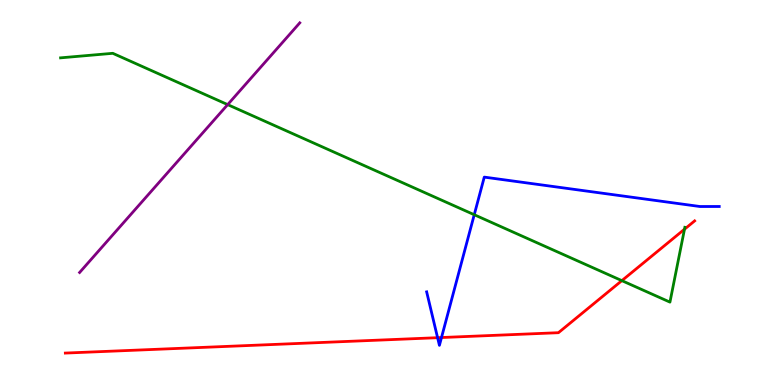[{'lines': ['blue', 'red'], 'intersections': [{'x': 5.65, 'y': 1.23}, {'x': 5.7, 'y': 1.23}]}, {'lines': ['green', 'red'], 'intersections': [{'x': 8.02, 'y': 2.71}, {'x': 8.83, 'y': 4.05}]}, {'lines': ['purple', 'red'], 'intersections': []}, {'lines': ['blue', 'green'], 'intersections': [{'x': 6.12, 'y': 4.42}]}, {'lines': ['blue', 'purple'], 'intersections': []}, {'lines': ['green', 'purple'], 'intersections': [{'x': 2.94, 'y': 7.28}]}]